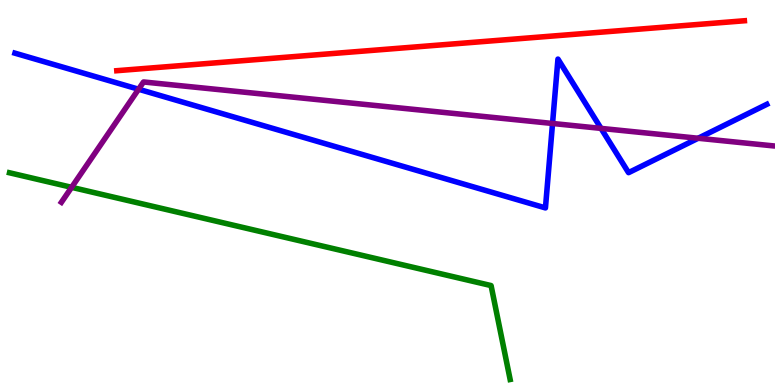[{'lines': ['blue', 'red'], 'intersections': []}, {'lines': ['green', 'red'], 'intersections': []}, {'lines': ['purple', 'red'], 'intersections': []}, {'lines': ['blue', 'green'], 'intersections': []}, {'lines': ['blue', 'purple'], 'intersections': [{'x': 1.79, 'y': 7.68}, {'x': 7.13, 'y': 6.79}, {'x': 7.76, 'y': 6.67}, {'x': 9.01, 'y': 6.41}]}, {'lines': ['green', 'purple'], 'intersections': [{'x': 0.924, 'y': 5.13}]}]